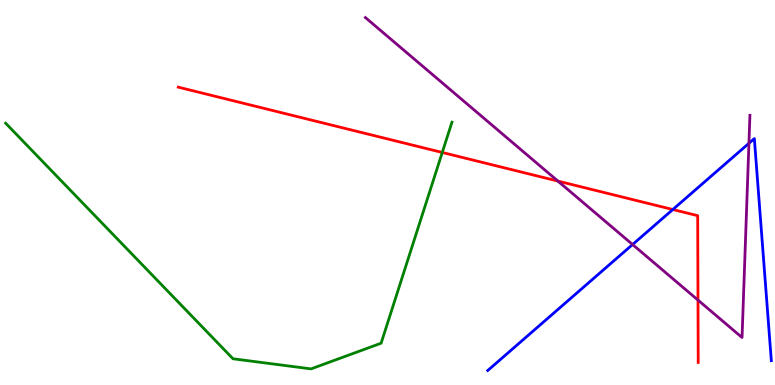[{'lines': ['blue', 'red'], 'intersections': [{'x': 8.68, 'y': 4.56}]}, {'lines': ['green', 'red'], 'intersections': [{'x': 5.71, 'y': 6.04}]}, {'lines': ['purple', 'red'], 'intersections': [{'x': 7.2, 'y': 5.3}, {'x': 9.01, 'y': 2.21}]}, {'lines': ['blue', 'green'], 'intersections': []}, {'lines': ['blue', 'purple'], 'intersections': [{'x': 8.16, 'y': 3.65}, {'x': 9.66, 'y': 6.28}]}, {'lines': ['green', 'purple'], 'intersections': []}]